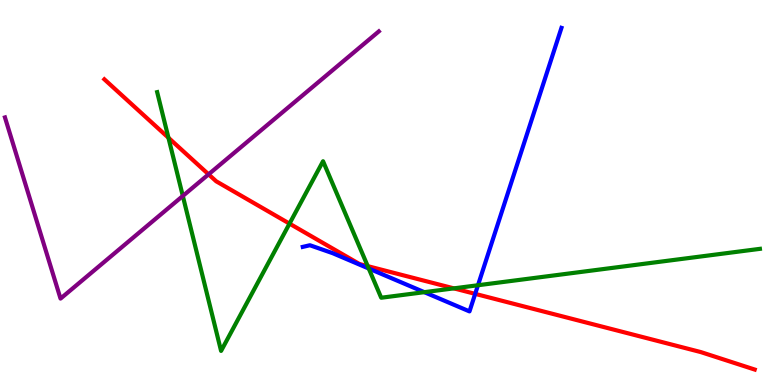[{'lines': ['blue', 'red'], 'intersections': [{'x': 6.13, 'y': 2.37}]}, {'lines': ['green', 'red'], 'intersections': [{'x': 2.17, 'y': 6.42}, {'x': 3.74, 'y': 4.19}, {'x': 4.75, 'y': 3.09}, {'x': 5.86, 'y': 2.51}]}, {'lines': ['purple', 'red'], 'intersections': [{'x': 2.69, 'y': 5.47}]}, {'lines': ['blue', 'green'], 'intersections': [{'x': 4.76, 'y': 3.03}, {'x': 5.48, 'y': 2.41}, {'x': 6.17, 'y': 2.59}]}, {'lines': ['blue', 'purple'], 'intersections': []}, {'lines': ['green', 'purple'], 'intersections': [{'x': 2.36, 'y': 4.91}]}]